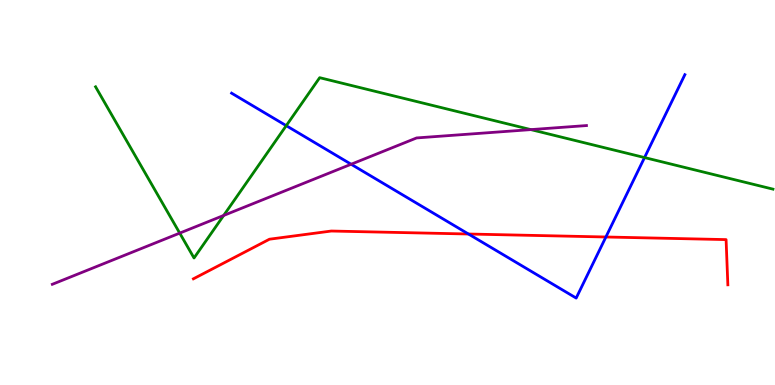[{'lines': ['blue', 'red'], 'intersections': [{'x': 6.04, 'y': 3.92}, {'x': 7.82, 'y': 3.84}]}, {'lines': ['green', 'red'], 'intersections': []}, {'lines': ['purple', 'red'], 'intersections': []}, {'lines': ['blue', 'green'], 'intersections': [{'x': 3.69, 'y': 6.74}, {'x': 8.32, 'y': 5.91}]}, {'lines': ['blue', 'purple'], 'intersections': [{'x': 4.53, 'y': 5.73}]}, {'lines': ['green', 'purple'], 'intersections': [{'x': 2.32, 'y': 3.95}, {'x': 2.89, 'y': 4.4}, {'x': 6.85, 'y': 6.63}]}]